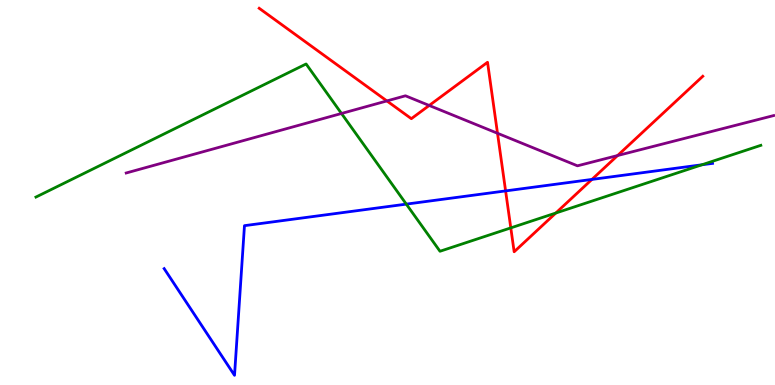[{'lines': ['blue', 'red'], 'intersections': [{'x': 6.52, 'y': 5.04}, {'x': 7.64, 'y': 5.34}]}, {'lines': ['green', 'red'], 'intersections': [{'x': 6.59, 'y': 4.08}, {'x': 7.17, 'y': 4.47}]}, {'lines': ['purple', 'red'], 'intersections': [{'x': 4.99, 'y': 7.38}, {'x': 5.54, 'y': 7.26}, {'x': 6.42, 'y': 6.54}, {'x': 7.97, 'y': 5.96}]}, {'lines': ['blue', 'green'], 'intersections': [{'x': 5.24, 'y': 4.7}, {'x': 9.06, 'y': 5.72}]}, {'lines': ['blue', 'purple'], 'intersections': []}, {'lines': ['green', 'purple'], 'intersections': [{'x': 4.41, 'y': 7.05}]}]